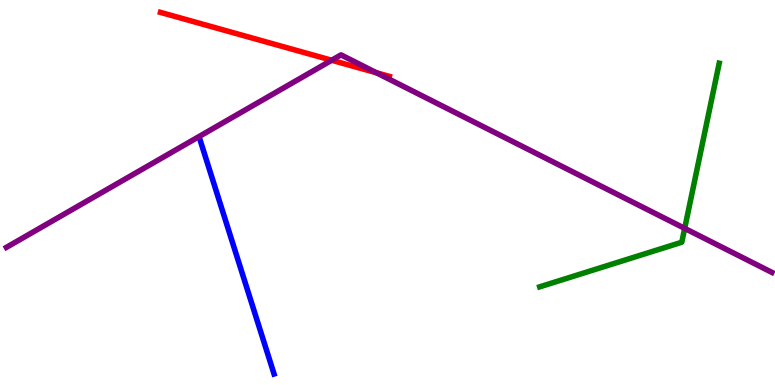[{'lines': ['blue', 'red'], 'intersections': []}, {'lines': ['green', 'red'], 'intersections': []}, {'lines': ['purple', 'red'], 'intersections': [{'x': 4.28, 'y': 8.44}, {'x': 4.86, 'y': 8.11}]}, {'lines': ['blue', 'green'], 'intersections': []}, {'lines': ['blue', 'purple'], 'intersections': []}, {'lines': ['green', 'purple'], 'intersections': [{'x': 8.83, 'y': 4.07}]}]